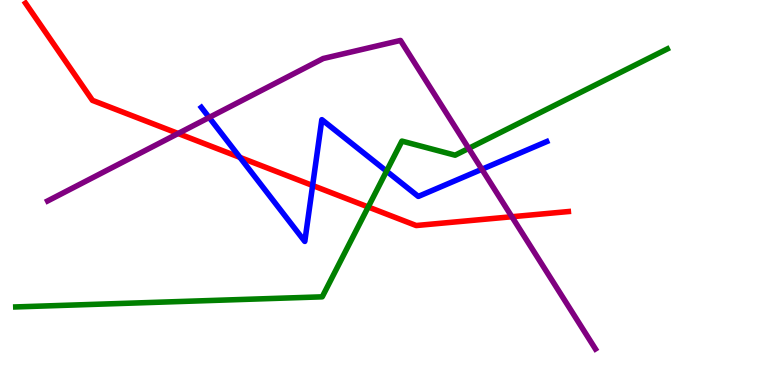[{'lines': ['blue', 'red'], 'intersections': [{'x': 3.1, 'y': 5.91}, {'x': 4.03, 'y': 5.18}]}, {'lines': ['green', 'red'], 'intersections': [{'x': 4.75, 'y': 4.62}]}, {'lines': ['purple', 'red'], 'intersections': [{'x': 2.3, 'y': 6.53}, {'x': 6.6, 'y': 4.37}]}, {'lines': ['blue', 'green'], 'intersections': [{'x': 4.99, 'y': 5.55}]}, {'lines': ['blue', 'purple'], 'intersections': [{'x': 2.7, 'y': 6.95}, {'x': 6.22, 'y': 5.6}]}, {'lines': ['green', 'purple'], 'intersections': [{'x': 6.05, 'y': 6.15}]}]